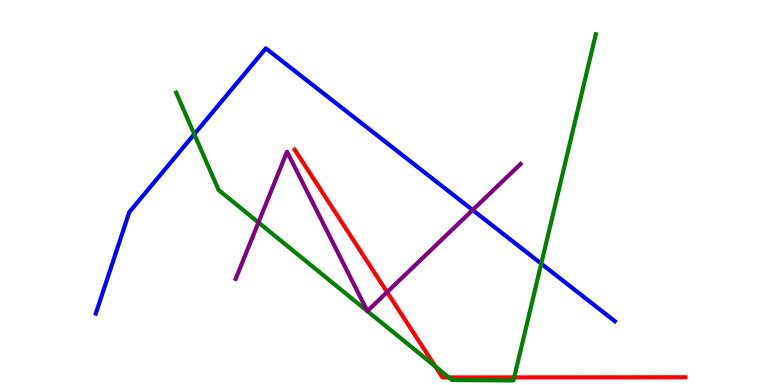[{'lines': ['blue', 'red'], 'intersections': []}, {'lines': ['green', 'red'], 'intersections': [{'x': 5.62, 'y': 0.484}, {'x': 5.79, 'y': 0.196}, {'x': 6.63, 'y': 0.197}]}, {'lines': ['purple', 'red'], 'intersections': [{'x': 4.99, 'y': 2.41}]}, {'lines': ['blue', 'green'], 'intersections': [{'x': 2.51, 'y': 6.51}, {'x': 6.98, 'y': 3.15}]}, {'lines': ['blue', 'purple'], 'intersections': [{'x': 6.1, 'y': 4.54}]}, {'lines': ['green', 'purple'], 'intersections': [{'x': 3.33, 'y': 4.22}]}]